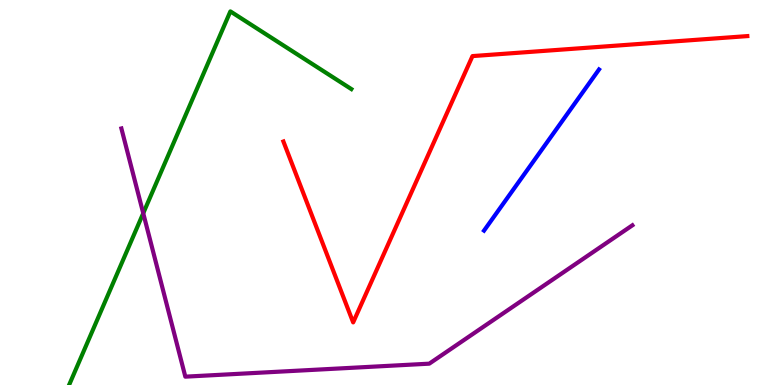[{'lines': ['blue', 'red'], 'intersections': []}, {'lines': ['green', 'red'], 'intersections': []}, {'lines': ['purple', 'red'], 'intersections': []}, {'lines': ['blue', 'green'], 'intersections': []}, {'lines': ['blue', 'purple'], 'intersections': []}, {'lines': ['green', 'purple'], 'intersections': [{'x': 1.85, 'y': 4.46}]}]